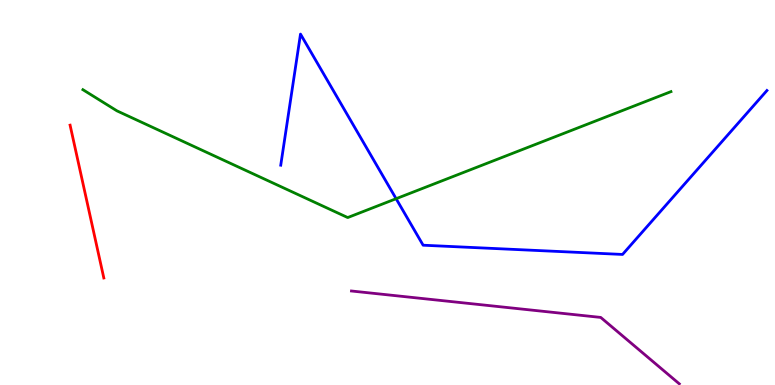[{'lines': ['blue', 'red'], 'intersections': []}, {'lines': ['green', 'red'], 'intersections': []}, {'lines': ['purple', 'red'], 'intersections': []}, {'lines': ['blue', 'green'], 'intersections': [{'x': 5.11, 'y': 4.84}]}, {'lines': ['blue', 'purple'], 'intersections': []}, {'lines': ['green', 'purple'], 'intersections': []}]